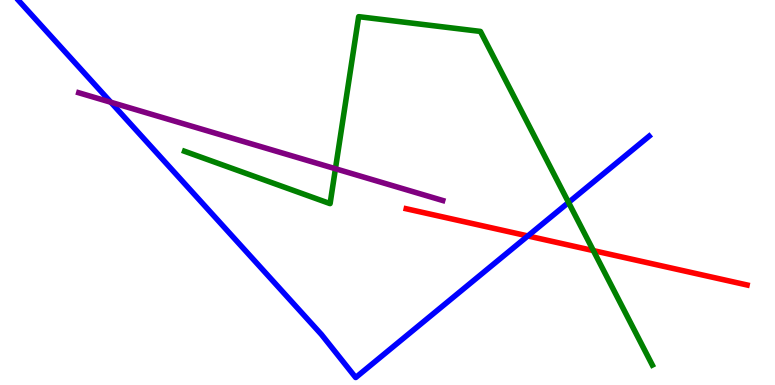[{'lines': ['blue', 'red'], 'intersections': [{'x': 6.81, 'y': 3.87}]}, {'lines': ['green', 'red'], 'intersections': [{'x': 7.66, 'y': 3.49}]}, {'lines': ['purple', 'red'], 'intersections': []}, {'lines': ['blue', 'green'], 'intersections': [{'x': 7.34, 'y': 4.74}]}, {'lines': ['blue', 'purple'], 'intersections': [{'x': 1.43, 'y': 7.34}]}, {'lines': ['green', 'purple'], 'intersections': [{'x': 4.33, 'y': 5.62}]}]